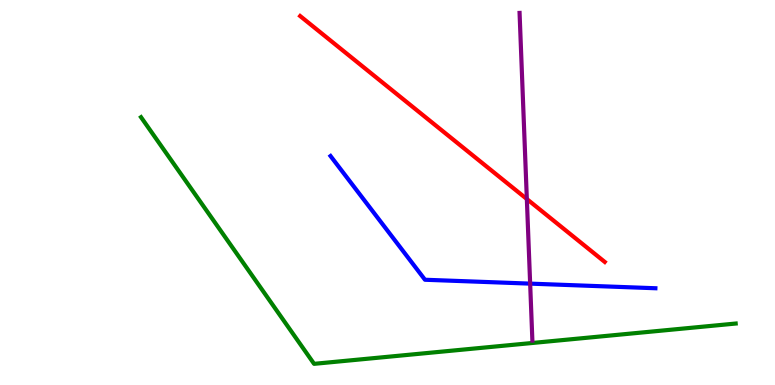[{'lines': ['blue', 'red'], 'intersections': []}, {'lines': ['green', 'red'], 'intersections': []}, {'lines': ['purple', 'red'], 'intersections': [{'x': 6.8, 'y': 4.83}]}, {'lines': ['blue', 'green'], 'intersections': []}, {'lines': ['blue', 'purple'], 'intersections': [{'x': 6.84, 'y': 2.63}]}, {'lines': ['green', 'purple'], 'intersections': []}]